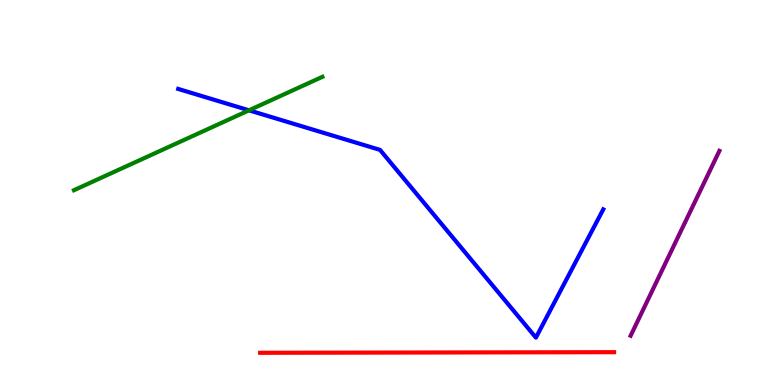[{'lines': ['blue', 'red'], 'intersections': []}, {'lines': ['green', 'red'], 'intersections': []}, {'lines': ['purple', 'red'], 'intersections': []}, {'lines': ['blue', 'green'], 'intersections': [{'x': 3.21, 'y': 7.13}]}, {'lines': ['blue', 'purple'], 'intersections': []}, {'lines': ['green', 'purple'], 'intersections': []}]